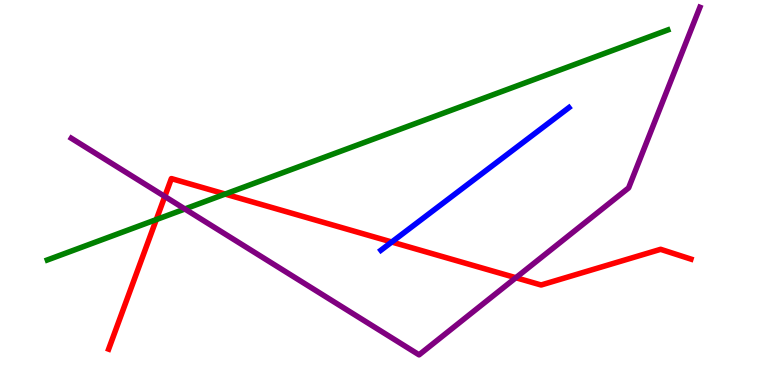[{'lines': ['blue', 'red'], 'intersections': [{'x': 5.06, 'y': 3.71}]}, {'lines': ['green', 'red'], 'intersections': [{'x': 2.02, 'y': 4.3}, {'x': 2.9, 'y': 4.96}]}, {'lines': ['purple', 'red'], 'intersections': [{'x': 2.13, 'y': 4.9}, {'x': 6.66, 'y': 2.79}]}, {'lines': ['blue', 'green'], 'intersections': []}, {'lines': ['blue', 'purple'], 'intersections': []}, {'lines': ['green', 'purple'], 'intersections': [{'x': 2.39, 'y': 4.57}]}]